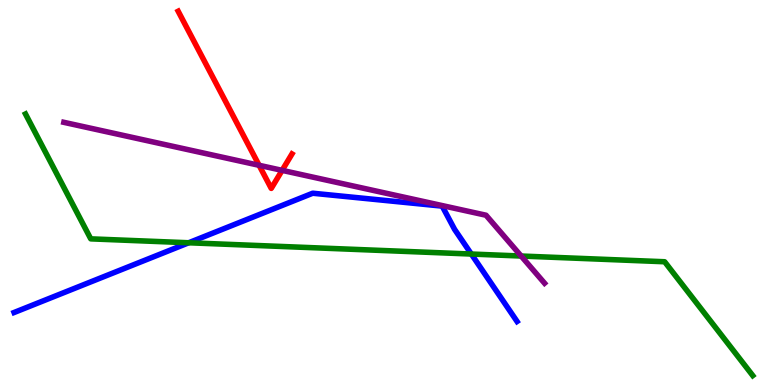[{'lines': ['blue', 'red'], 'intersections': []}, {'lines': ['green', 'red'], 'intersections': []}, {'lines': ['purple', 'red'], 'intersections': [{'x': 3.34, 'y': 5.71}, {'x': 3.64, 'y': 5.58}]}, {'lines': ['blue', 'green'], 'intersections': [{'x': 2.43, 'y': 3.69}, {'x': 6.08, 'y': 3.4}]}, {'lines': ['blue', 'purple'], 'intersections': []}, {'lines': ['green', 'purple'], 'intersections': [{'x': 6.72, 'y': 3.35}]}]